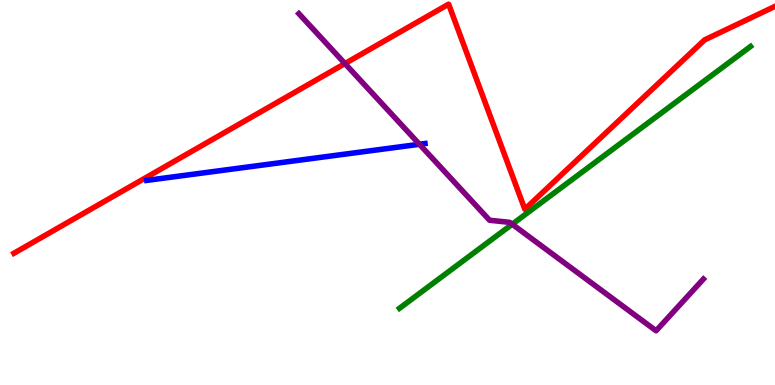[{'lines': ['blue', 'red'], 'intersections': []}, {'lines': ['green', 'red'], 'intersections': []}, {'lines': ['purple', 'red'], 'intersections': [{'x': 4.45, 'y': 8.35}]}, {'lines': ['blue', 'green'], 'intersections': []}, {'lines': ['blue', 'purple'], 'intersections': [{'x': 5.41, 'y': 6.25}]}, {'lines': ['green', 'purple'], 'intersections': [{'x': 6.61, 'y': 4.18}]}]